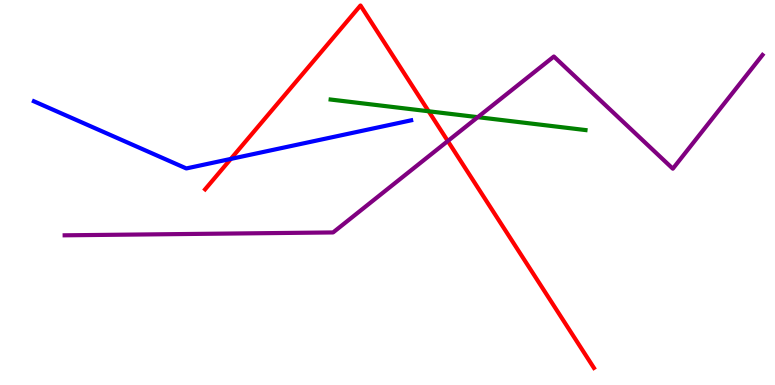[{'lines': ['blue', 'red'], 'intersections': [{'x': 2.98, 'y': 5.87}]}, {'lines': ['green', 'red'], 'intersections': [{'x': 5.53, 'y': 7.11}]}, {'lines': ['purple', 'red'], 'intersections': [{'x': 5.78, 'y': 6.34}]}, {'lines': ['blue', 'green'], 'intersections': []}, {'lines': ['blue', 'purple'], 'intersections': []}, {'lines': ['green', 'purple'], 'intersections': [{'x': 6.16, 'y': 6.96}]}]